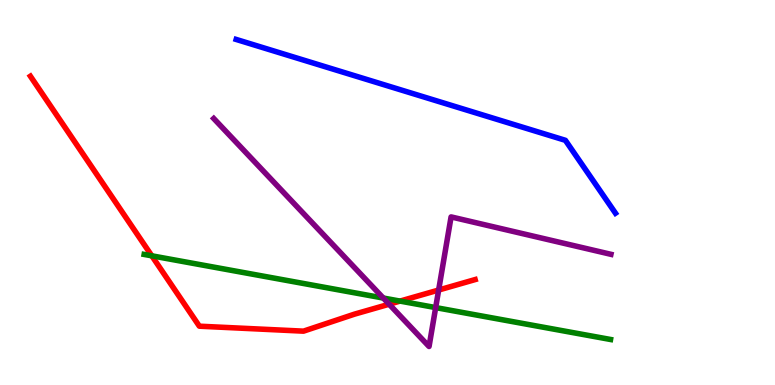[{'lines': ['blue', 'red'], 'intersections': []}, {'lines': ['green', 'red'], 'intersections': [{'x': 1.96, 'y': 3.36}, {'x': 5.16, 'y': 2.18}]}, {'lines': ['purple', 'red'], 'intersections': [{'x': 5.02, 'y': 2.1}, {'x': 5.66, 'y': 2.47}]}, {'lines': ['blue', 'green'], 'intersections': []}, {'lines': ['blue', 'purple'], 'intersections': []}, {'lines': ['green', 'purple'], 'intersections': [{'x': 4.95, 'y': 2.26}, {'x': 5.62, 'y': 2.01}]}]